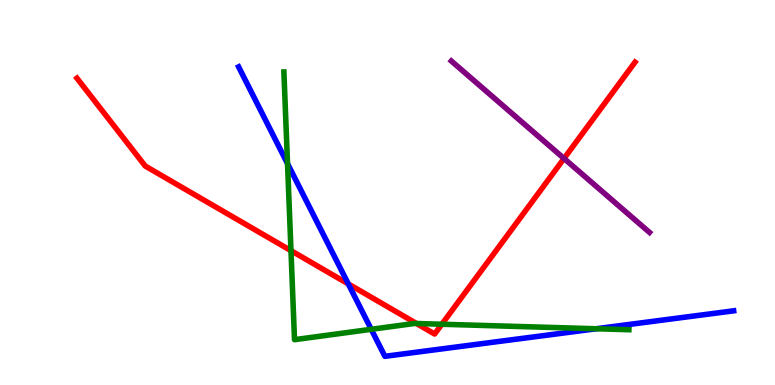[{'lines': ['blue', 'red'], 'intersections': [{'x': 4.49, 'y': 2.63}]}, {'lines': ['green', 'red'], 'intersections': [{'x': 3.75, 'y': 3.49}, {'x': 5.37, 'y': 1.6}, {'x': 5.7, 'y': 1.58}]}, {'lines': ['purple', 'red'], 'intersections': [{'x': 7.28, 'y': 5.88}]}, {'lines': ['blue', 'green'], 'intersections': [{'x': 3.71, 'y': 5.75}, {'x': 4.79, 'y': 1.45}, {'x': 7.69, 'y': 1.46}]}, {'lines': ['blue', 'purple'], 'intersections': []}, {'lines': ['green', 'purple'], 'intersections': []}]